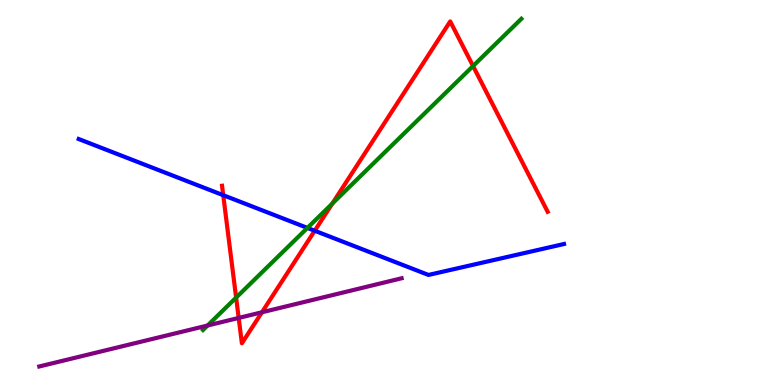[{'lines': ['blue', 'red'], 'intersections': [{'x': 2.88, 'y': 4.93}, {'x': 4.06, 'y': 4.01}]}, {'lines': ['green', 'red'], 'intersections': [{'x': 3.05, 'y': 2.27}, {'x': 4.29, 'y': 4.71}, {'x': 6.1, 'y': 8.28}]}, {'lines': ['purple', 'red'], 'intersections': [{'x': 3.08, 'y': 1.74}, {'x': 3.38, 'y': 1.89}]}, {'lines': ['blue', 'green'], 'intersections': [{'x': 3.97, 'y': 4.08}]}, {'lines': ['blue', 'purple'], 'intersections': []}, {'lines': ['green', 'purple'], 'intersections': [{'x': 2.68, 'y': 1.55}]}]